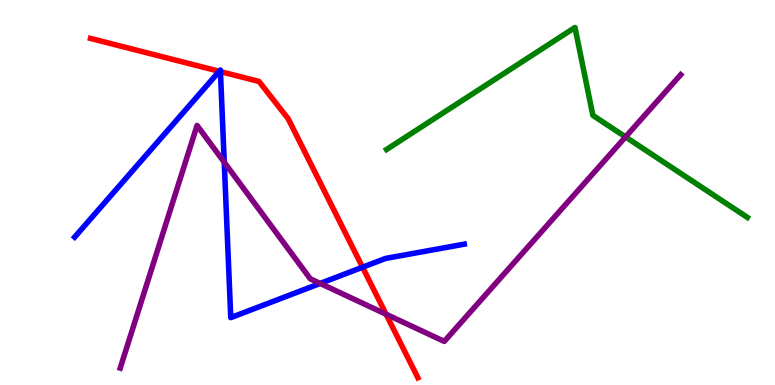[{'lines': ['blue', 'red'], 'intersections': [{'x': 2.83, 'y': 8.15}, {'x': 2.84, 'y': 8.14}, {'x': 4.68, 'y': 3.06}]}, {'lines': ['green', 'red'], 'intersections': []}, {'lines': ['purple', 'red'], 'intersections': [{'x': 4.98, 'y': 1.84}]}, {'lines': ['blue', 'green'], 'intersections': []}, {'lines': ['blue', 'purple'], 'intersections': [{'x': 2.89, 'y': 5.79}, {'x': 4.13, 'y': 2.64}]}, {'lines': ['green', 'purple'], 'intersections': [{'x': 8.07, 'y': 6.44}]}]